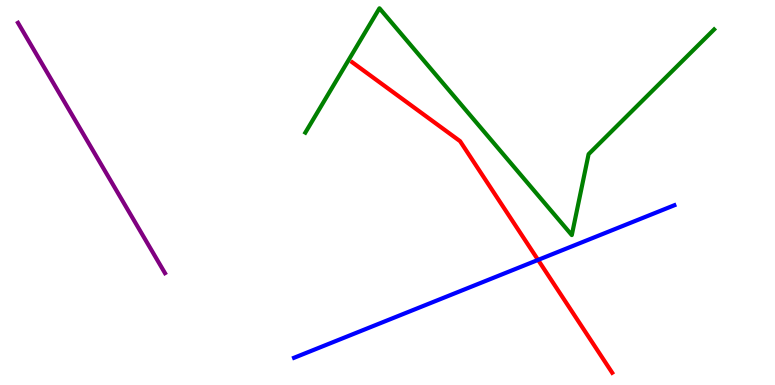[{'lines': ['blue', 'red'], 'intersections': [{'x': 6.94, 'y': 3.25}]}, {'lines': ['green', 'red'], 'intersections': []}, {'lines': ['purple', 'red'], 'intersections': []}, {'lines': ['blue', 'green'], 'intersections': []}, {'lines': ['blue', 'purple'], 'intersections': []}, {'lines': ['green', 'purple'], 'intersections': []}]